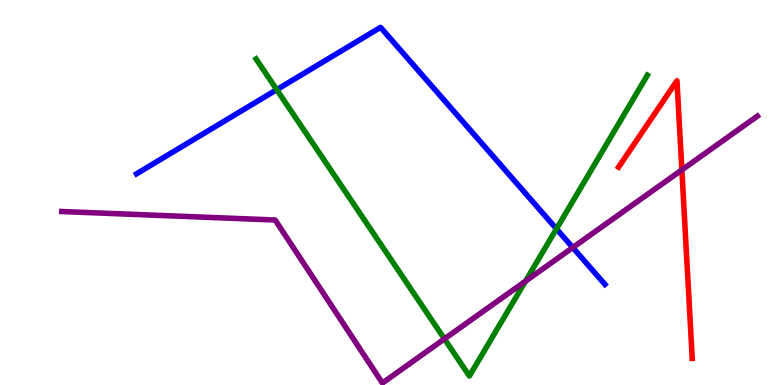[{'lines': ['blue', 'red'], 'intersections': []}, {'lines': ['green', 'red'], 'intersections': []}, {'lines': ['purple', 'red'], 'intersections': [{'x': 8.8, 'y': 5.59}]}, {'lines': ['blue', 'green'], 'intersections': [{'x': 3.57, 'y': 7.67}, {'x': 7.18, 'y': 4.06}]}, {'lines': ['blue', 'purple'], 'intersections': [{'x': 7.39, 'y': 3.57}]}, {'lines': ['green', 'purple'], 'intersections': [{'x': 5.73, 'y': 1.2}, {'x': 6.78, 'y': 2.7}]}]